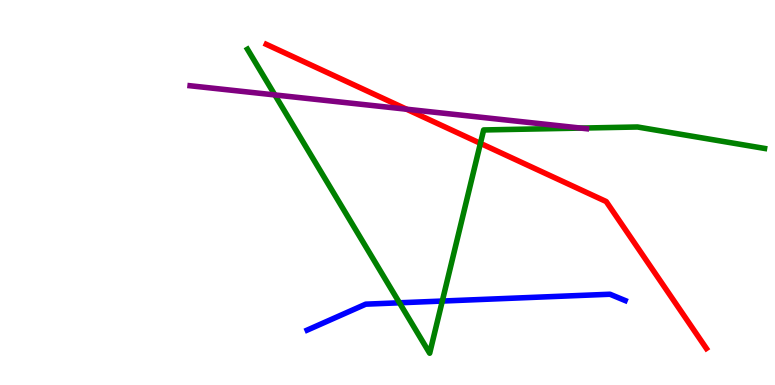[{'lines': ['blue', 'red'], 'intersections': []}, {'lines': ['green', 'red'], 'intersections': [{'x': 6.2, 'y': 6.28}]}, {'lines': ['purple', 'red'], 'intersections': [{'x': 5.25, 'y': 7.16}]}, {'lines': ['blue', 'green'], 'intersections': [{'x': 5.15, 'y': 2.14}, {'x': 5.71, 'y': 2.18}]}, {'lines': ['blue', 'purple'], 'intersections': []}, {'lines': ['green', 'purple'], 'intersections': [{'x': 3.55, 'y': 7.53}, {'x': 7.49, 'y': 6.67}]}]